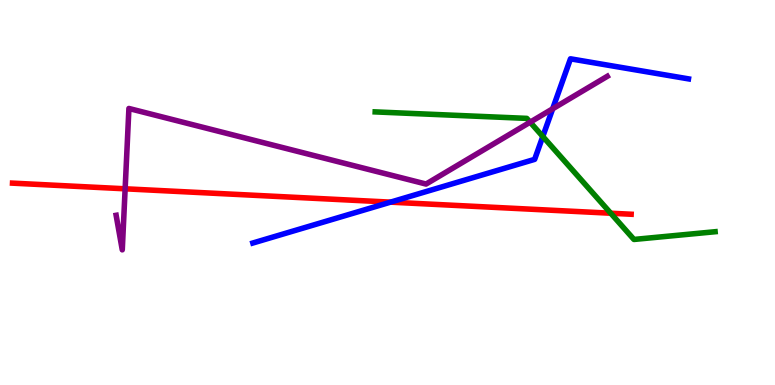[{'lines': ['blue', 'red'], 'intersections': [{'x': 5.04, 'y': 4.75}]}, {'lines': ['green', 'red'], 'intersections': [{'x': 7.88, 'y': 4.46}]}, {'lines': ['purple', 'red'], 'intersections': [{'x': 1.61, 'y': 5.1}]}, {'lines': ['blue', 'green'], 'intersections': [{'x': 7.0, 'y': 6.45}]}, {'lines': ['blue', 'purple'], 'intersections': [{'x': 7.13, 'y': 7.17}]}, {'lines': ['green', 'purple'], 'intersections': [{'x': 6.84, 'y': 6.83}]}]